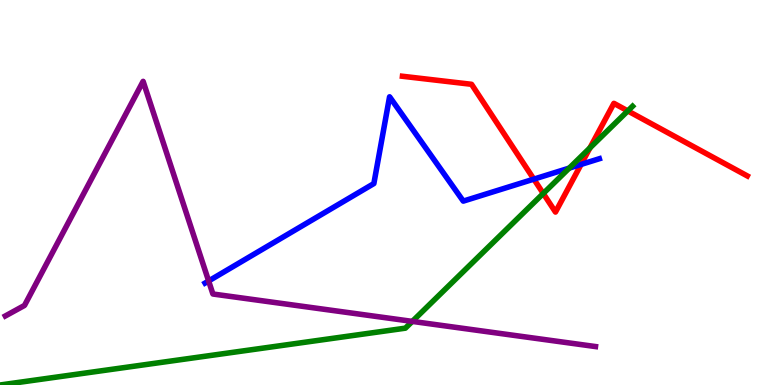[{'lines': ['blue', 'red'], 'intersections': [{'x': 6.89, 'y': 5.35}, {'x': 7.5, 'y': 5.73}]}, {'lines': ['green', 'red'], 'intersections': [{'x': 7.01, 'y': 4.97}, {'x': 7.61, 'y': 6.16}, {'x': 8.1, 'y': 7.12}]}, {'lines': ['purple', 'red'], 'intersections': []}, {'lines': ['blue', 'green'], 'intersections': [{'x': 7.34, 'y': 5.63}]}, {'lines': ['blue', 'purple'], 'intersections': [{'x': 2.69, 'y': 2.7}]}, {'lines': ['green', 'purple'], 'intersections': [{'x': 5.32, 'y': 1.65}]}]